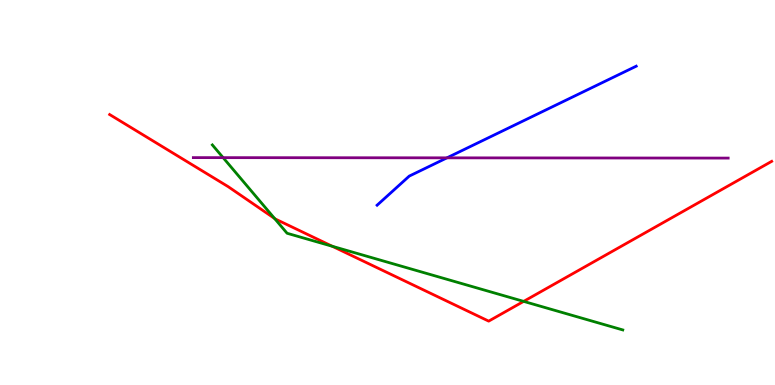[{'lines': ['blue', 'red'], 'intersections': []}, {'lines': ['green', 'red'], 'intersections': [{'x': 3.54, 'y': 4.33}, {'x': 4.29, 'y': 3.6}, {'x': 6.76, 'y': 2.17}]}, {'lines': ['purple', 'red'], 'intersections': []}, {'lines': ['blue', 'green'], 'intersections': []}, {'lines': ['blue', 'purple'], 'intersections': [{'x': 5.77, 'y': 5.9}]}, {'lines': ['green', 'purple'], 'intersections': [{'x': 2.88, 'y': 5.91}]}]